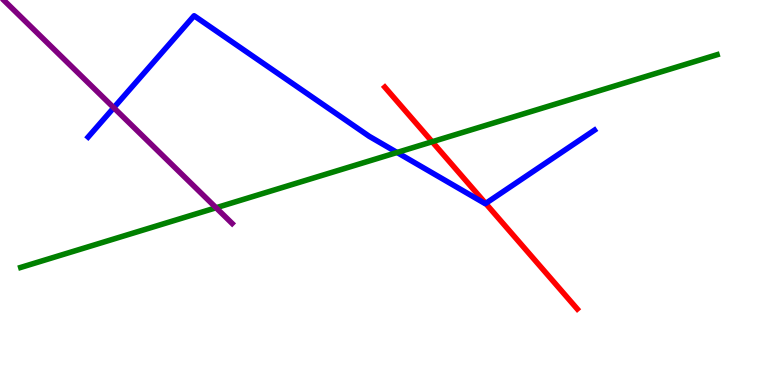[{'lines': ['blue', 'red'], 'intersections': [{'x': 6.27, 'y': 4.72}]}, {'lines': ['green', 'red'], 'intersections': [{'x': 5.58, 'y': 6.32}]}, {'lines': ['purple', 'red'], 'intersections': []}, {'lines': ['blue', 'green'], 'intersections': [{'x': 5.12, 'y': 6.04}]}, {'lines': ['blue', 'purple'], 'intersections': [{'x': 1.47, 'y': 7.2}]}, {'lines': ['green', 'purple'], 'intersections': [{'x': 2.79, 'y': 4.6}]}]